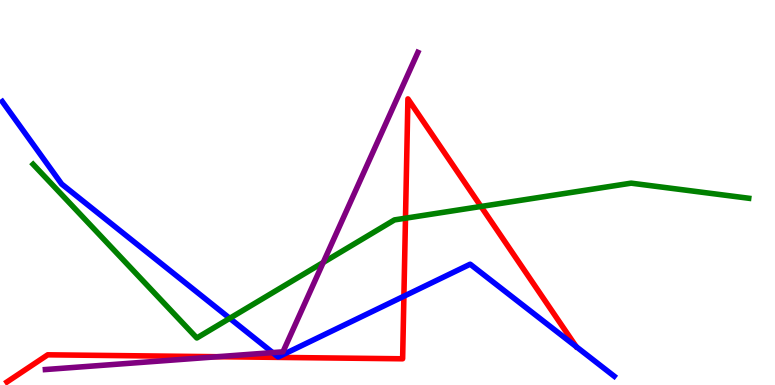[{'lines': ['blue', 'red'], 'intersections': [{'x': 5.21, 'y': 2.31}]}, {'lines': ['green', 'red'], 'intersections': [{'x': 5.23, 'y': 4.33}, {'x': 6.21, 'y': 4.64}]}, {'lines': ['purple', 'red'], 'intersections': [{'x': 2.81, 'y': 0.735}]}, {'lines': ['blue', 'green'], 'intersections': [{'x': 2.96, 'y': 1.73}]}, {'lines': ['blue', 'purple'], 'intersections': [{'x': 3.52, 'y': 0.841}]}, {'lines': ['green', 'purple'], 'intersections': [{'x': 4.17, 'y': 3.18}]}]